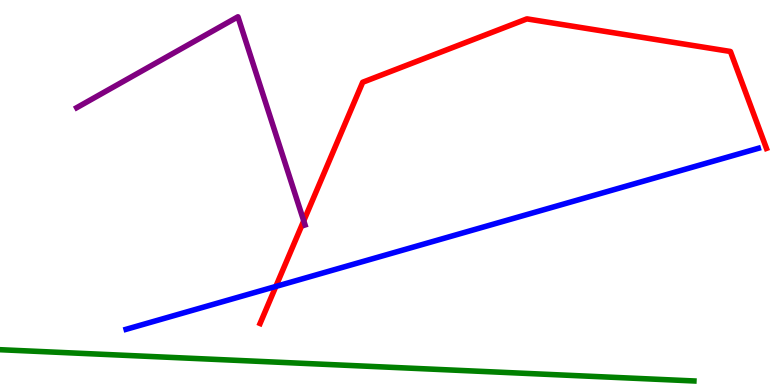[{'lines': ['blue', 'red'], 'intersections': [{'x': 3.56, 'y': 2.56}]}, {'lines': ['green', 'red'], 'intersections': []}, {'lines': ['purple', 'red'], 'intersections': [{'x': 3.92, 'y': 4.26}]}, {'lines': ['blue', 'green'], 'intersections': []}, {'lines': ['blue', 'purple'], 'intersections': []}, {'lines': ['green', 'purple'], 'intersections': []}]